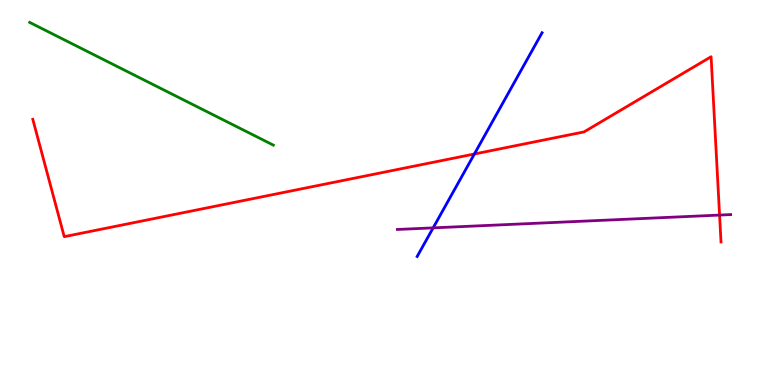[{'lines': ['blue', 'red'], 'intersections': [{'x': 6.12, 'y': 6.0}]}, {'lines': ['green', 'red'], 'intersections': []}, {'lines': ['purple', 'red'], 'intersections': [{'x': 9.28, 'y': 4.41}]}, {'lines': ['blue', 'green'], 'intersections': []}, {'lines': ['blue', 'purple'], 'intersections': [{'x': 5.59, 'y': 4.08}]}, {'lines': ['green', 'purple'], 'intersections': []}]